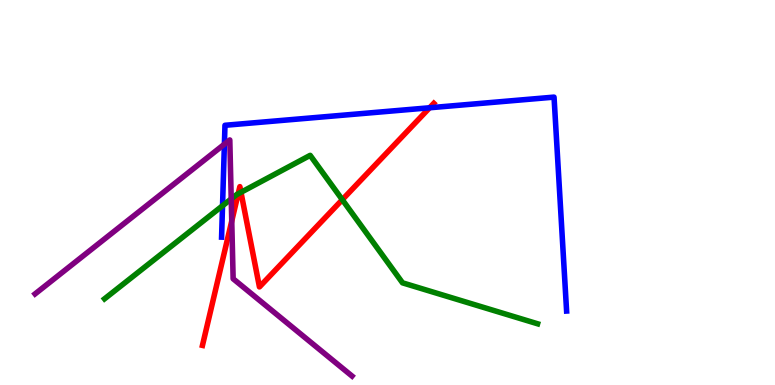[{'lines': ['blue', 'red'], 'intersections': [{'x': 5.54, 'y': 7.2}]}, {'lines': ['green', 'red'], 'intersections': [{'x': 3.07, 'y': 4.97}, {'x': 3.11, 'y': 5.0}, {'x': 4.42, 'y': 4.81}]}, {'lines': ['purple', 'red'], 'intersections': [{'x': 2.99, 'y': 4.26}]}, {'lines': ['blue', 'green'], 'intersections': [{'x': 2.87, 'y': 4.66}]}, {'lines': ['blue', 'purple'], 'intersections': [{'x': 2.9, 'y': 6.25}]}, {'lines': ['green', 'purple'], 'intersections': [{'x': 2.98, 'y': 4.83}]}]